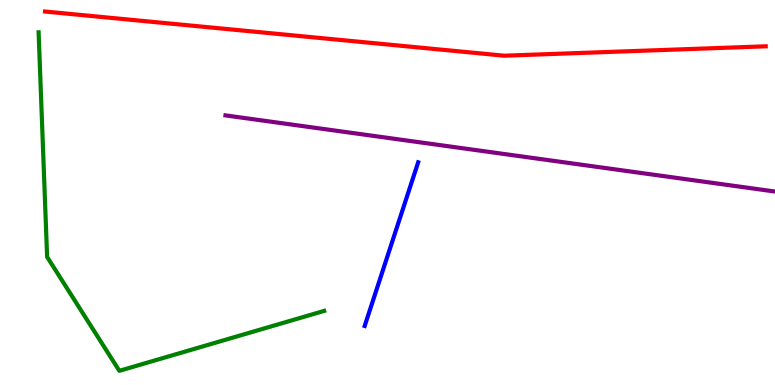[{'lines': ['blue', 'red'], 'intersections': []}, {'lines': ['green', 'red'], 'intersections': []}, {'lines': ['purple', 'red'], 'intersections': []}, {'lines': ['blue', 'green'], 'intersections': []}, {'lines': ['blue', 'purple'], 'intersections': []}, {'lines': ['green', 'purple'], 'intersections': []}]